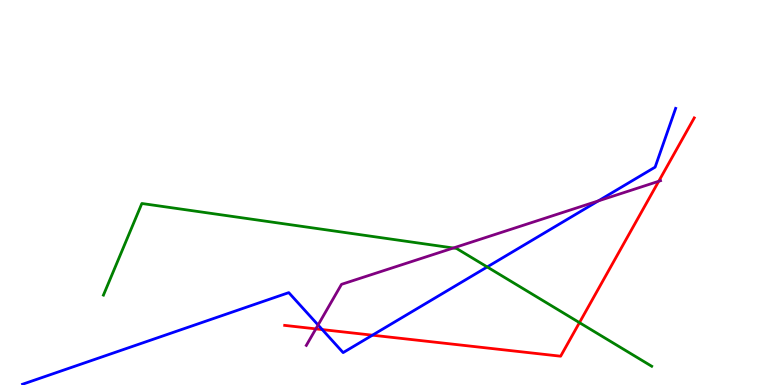[{'lines': ['blue', 'red'], 'intersections': [{'x': 4.16, 'y': 1.44}, {'x': 4.81, 'y': 1.29}]}, {'lines': ['green', 'red'], 'intersections': [{'x': 7.48, 'y': 1.62}]}, {'lines': ['purple', 'red'], 'intersections': [{'x': 4.08, 'y': 1.46}, {'x': 8.5, 'y': 5.29}]}, {'lines': ['blue', 'green'], 'intersections': [{'x': 6.29, 'y': 3.07}]}, {'lines': ['blue', 'purple'], 'intersections': [{'x': 4.1, 'y': 1.56}, {'x': 7.72, 'y': 4.78}]}, {'lines': ['green', 'purple'], 'intersections': [{'x': 5.85, 'y': 3.56}]}]